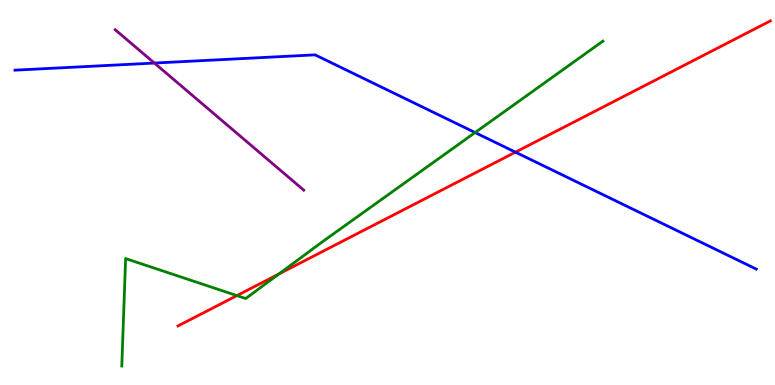[{'lines': ['blue', 'red'], 'intersections': [{'x': 6.65, 'y': 6.05}]}, {'lines': ['green', 'red'], 'intersections': [{'x': 3.06, 'y': 2.32}, {'x': 3.6, 'y': 2.88}]}, {'lines': ['purple', 'red'], 'intersections': []}, {'lines': ['blue', 'green'], 'intersections': [{'x': 6.13, 'y': 6.56}]}, {'lines': ['blue', 'purple'], 'intersections': [{'x': 1.99, 'y': 8.36}]}, {'lines': ['green', 'purple'], 'intersections': []}]